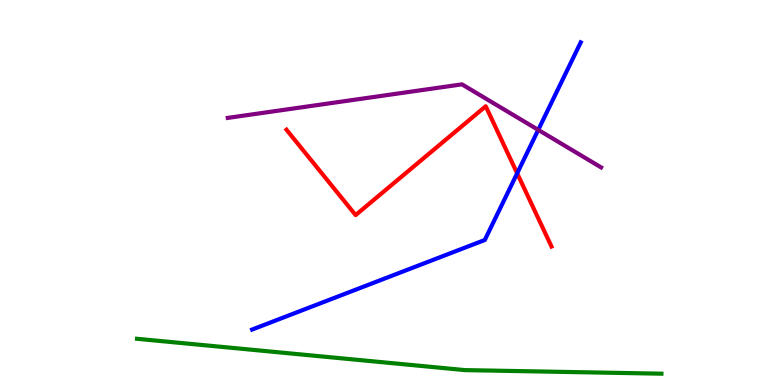[{'lines': ['blue', 'red'], 'intersections': [{'x': 6.67, 'y': 5.5}]}, {'lines': ['green', 'red'], 'intersections': []}, {'lines': ['purple', 'red'], 'intersections': []}, {'lines': ['blue', 'green'], 'intersections': []}, {'lines': ['blue', 'purple'], 'intersections': [{'x': 6.95, 'y': 6.63}]}, {'lines': ['green', 'purple'], 'intersections': []}]